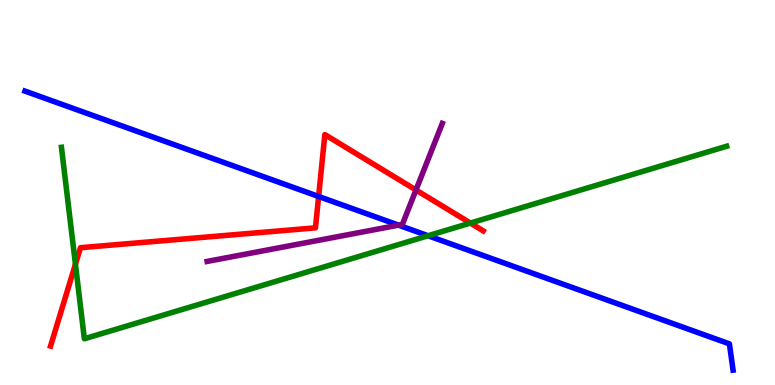[{'lines': ['blue', 'red'], 'intersections': [{'x': 4.11, 'y': 4.9}]}, {'lines': ['green', 'red'], 'intersections': [{'x': 0.973, 'y': 3.14}, {'x': 6.07, 'y': 4.21}]}, {'lines': ['purple', 'red'], 'intersections': [{'x': 5.37, 'y': 5.07}]}, {'lines': ['blue', 'green'], 'intersections': [{'x': 5.52, 'y': 3.88}]}, {'lines': ['blue', 'purple'], 'intersections': [{'x': 5.14, 'y': 4.15}]}, {'lines': ['green', 'purple'], 'intersections': []}]